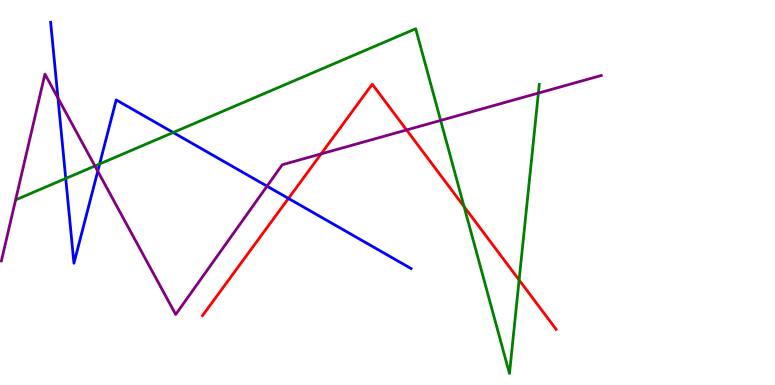[{'lines': ['blue', 'red'], 'intersections': [{'x': 3.72, 'y': 4.85}]}, {'lines': ['green', 'red'], 'intersections': [{'x': 5.99, 'y': 4.63}, {'x': 6.7, 'y': 2.73}]}, {'lines': ['purple', 'red'], 'intersections': [{'x': 4.14, 'y': 6.0}, {'x': 5.25, 'y': 6.62}]}, {'lines': ['blue', 'green'], 'intersections': [{'x': 0.848, 'y': 5.36}, {'x': 1.29, 'y': 5.74}, {'x': 2.23, 'y': 6.56}]}, {'lines': ['blue', 'purple'], 'intersections': [{'x': 0.748, 'y': 7.45}, {'x': 1.26, 'y': 5.55}, {'x': 3.45, 'y': 5.16}]}, {'lines': ['green', 'purple'], 'intersections': [{'x': 1.22, 'y': 5.69}, {'x': 5.69, 'y': 6.87}, {'x': 6.95, 'y': 7.58}]}]